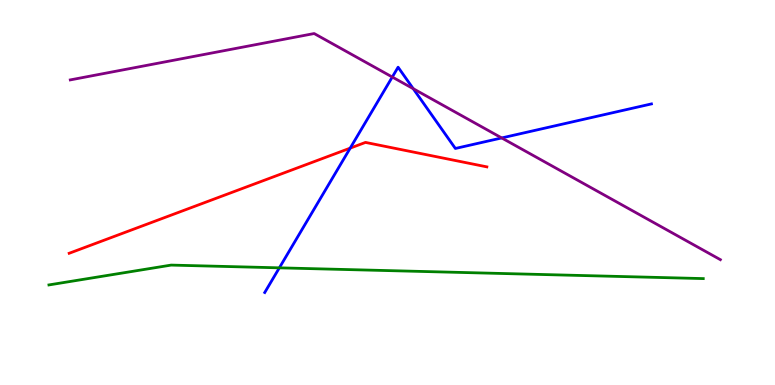[{'lines': ['blue', 'red'], 'intersections': [{'x': 4.52, 'y': 6.15}]}, {'lines': ['green', 'red'], 'intersections': []}, {'lines': ['purple', 'red'], 'intersections': []}, {'lines': ['blue', 'green'], 'intersections': [{'x': 3.6, 'y': 3.04}]}, {'lines': ['blue', 'purple'], 'intersections': [{'x': 5.06, 'y': 8.0}, {'x': 5.33, 'y': 7.7}, {'x': 6.47, 'y': 6.42}]}, {'lines': ['green', 'purple'], 'intersections': []}]